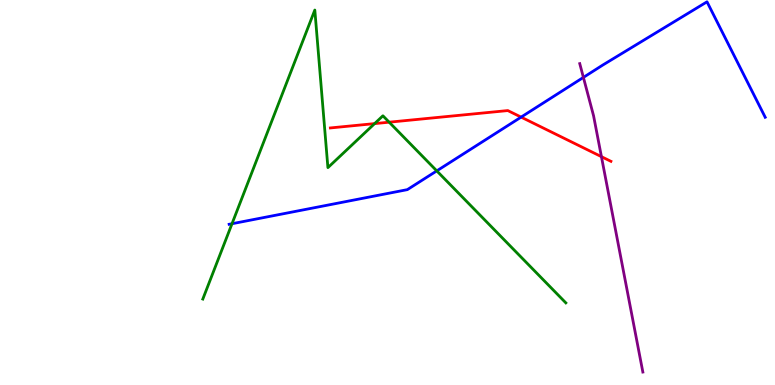[{'lines': ['blue', 'red'], 'intersections': [{'x': 6.72, 'y': 6.96}]}, {'lines': ['green', 'red'], 'intersections': [{'x': 4.83, 'y': 6.79}, {'x': 5.02, 'y': 6.83}]}, {'lines': ['purple', 'red'], 'intersections': [{'x': 7.76, 'y': 5.93}]}, {'lines': ['blue', 'green'], 'intersections': [{'x': 2.99, 'y': 4.19}, {'x': 5.64, 'y': 5.56}]}, {'lines': ['blue', 'purple'], 'intersections': [{'x': 7.53, 'y': 7.99}]}, {'lines': ['green', 'purple'], 'intersections': []}]